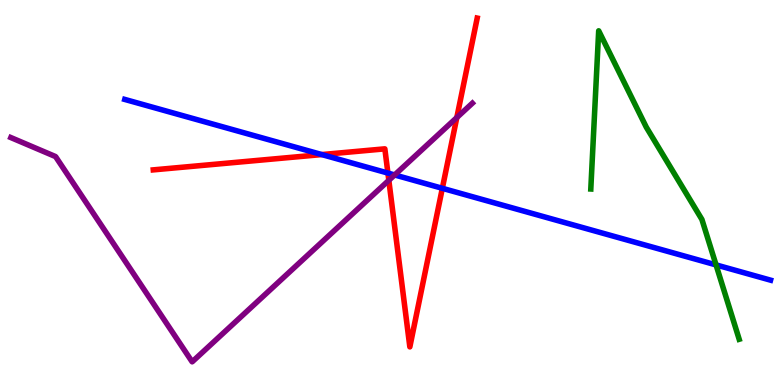[{'lines': ['blue', 'red'], 'intersections': [{'x': 4.15, 'y': 5.99}, {'x': 5.01, 'y': 5.5}, {'x': 5.71, 'y': 5.11}]}, {'lines': ['green', 'red'], 'intersections': []}, {'lines': ['purple', 'red'], 'intersections': [{'x': 5.02, 'y': 5.32}, {'x': 5.89, 'y': 6.95}]}, {'lines': ['blue', 'green'], 'intersections': [{'x': 9.24, 'y': 3.12}]}, {'lines': ['blue', 'purple'], 'intersections': [{'x': 5.09, 'y': 5.46}]}, {'lines': ['green', 'purple'], 'intersections': []}]